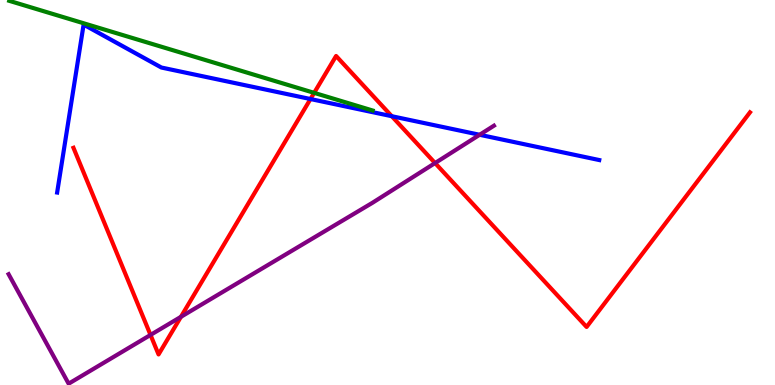[{'lines': ['blue', 'red'], 'intersections': [{'x': 4.01, 'y': 7.43}, {'x': 5.06, 'y': 6.98}]}, {'lines': ['green', 'red'], 'intersections': [{'x': 4.05, 'y': 7.59}]}, {'lines': ['purple', 'red'], 'intersections': [{'x': 1.94, 'y': 1.3}, {'x': 2.33, 'y': 1.77}, {'x': 5.61, 'y': 5.76}]}, {'lines': ['blue', 'green'], 'intersections': []}, {'lines': ['blue', 'purple'], 'intersections': [{'x': 6.19, 'y': 6.5}]}, {'lines': ['green', 'purple'], 'intersections': []}]